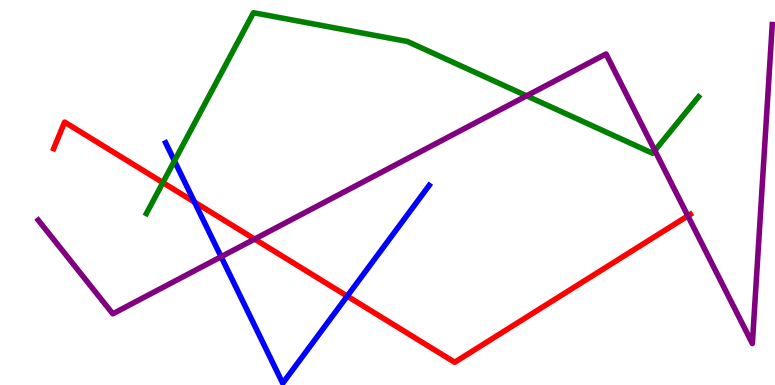[{'lines': ['blue', 'red'], 'intersections': [{'x': 2.51, 'y': 4.75}, {'x': 4.48, 'y': 2.31}]}, {'lines': ['green', 'red'], 'intersections': [{'x': 2.1, 'y': 5.26}]}, {'lines': ['purple', 'red'], 'intersections': [{'x': 3.29, 'y': 3.79}, {'x': 8.88, 'y': 4.39}]}, {'lines': ['blue', 'green'], 'intersections': [{'x': 2.25, 'y': 5.82}]}, {'lines': ['blue', 'purple'], 'intersections': [{'x': 2.85, 'y': 3.33}]}, {'lines': ['green', 'purple'], 'intersections': [{'x': 6.79, 'y': 7.51}, {'x': 8.45, 'y': 6.09}]}]